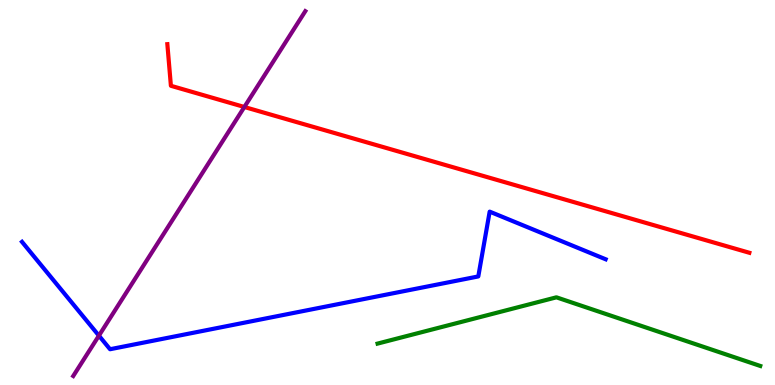[{'lines': ['blue', 'red'], 'intersections': []}, {'lines': ['green', 'red'], 'intersections': []}, {'lines': ['purple', 'red'], 'intersections': [{'x': 3.15, 'y': 7.22}]}, {'lines': ['blue', 'green'], 'intersections': []}, {'lines': ['blue', 'purple'], 'intersections': [{'x': 1.28, 'y': 1.28}]}, {'lines': ['green', 'purple'], 'intersections': []}]